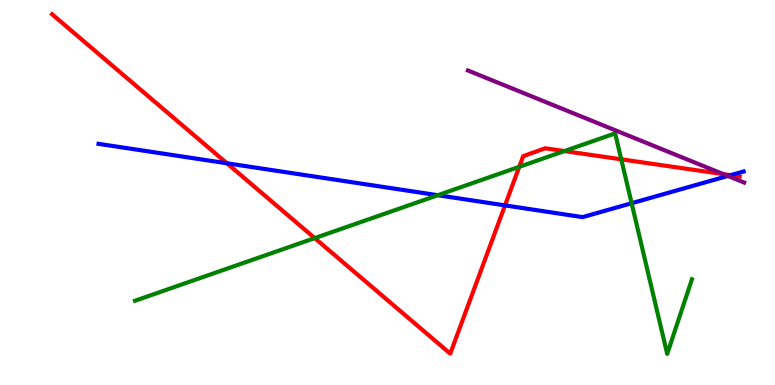[{'lines': ['blue', 'red'], 'intersections': [{'x': 2.93, 'y': 5.76}, {'x': 6.52, 'y': 4.67}, {'x': 9.43, 'y': 5.45}]}, {'lines': ['green', 'red'], 'intersections': [{'x': 4.06, 'y': 3.82}, {'x': 6.7, 'y': 5.67}, {'x': 7.28, 'y': 6.08}, {'x': 8.02, 'y': 5.86}]}, {'lines': ['purple', 'red'], 'intersections': [{'x': 9.33, 'y': 5.48}]}, {'lines': ['blue', 'green'], 'intersections': [{'x': 5.65, 'y': 4.93}, {'x': 8.15, 'y': 4.72}]}, {'lines': ['blue', 'purple'], 'intersections': [{'x': 9.39, 'y': 5.43}]}, {'lines': ['green', 'purple'], 'intersections': []}]